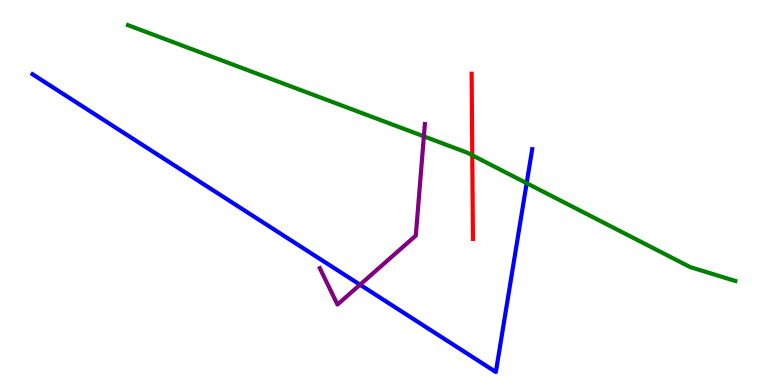[{'lines': ['blue', 'red'], 'intersections': []}, {'lines': ['green', 'red'], 'intersections': [{'x': 6.09, 'y': 5.97}]}, {'lines': ['purple', 'red'], 'intersections': []}, {'lines': ['blue', 'green'], 'intersections': [{'x': 6.8, 'y': 5.24}]}, {'lines': ['blue', 'purple'], 'intersections': [{'x': 4.65, 'y': 2.6}]}, {'lines': ['green', 'purple'], 'intersections': [{'x': 5.47, 'y': 6.46}]}]